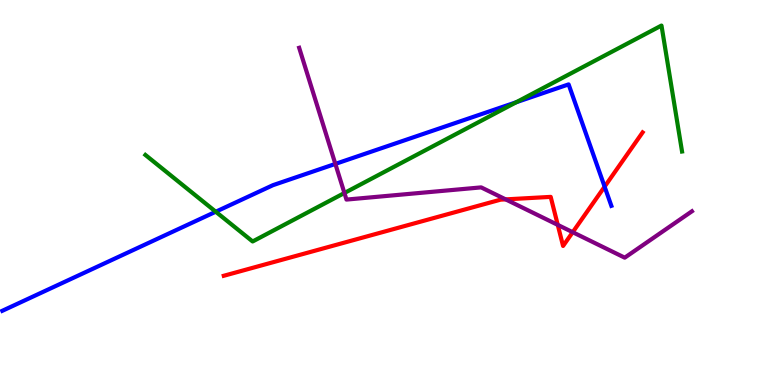[{'lines': ['blue', 'red'], 'intersections': [{'x': 7.8, 'y': 5.15}]}, {'lines': ['green', 'red'], 'intersections': []}, {'lines': ['purple', 'red'], 'intersections': [{'x': 6.52, 'y': 4.82}, {'x': 7.2, 'y': 4.16}, {'x': 7.39, 'y': 3.97}]}, {'lines': ['blue', 'green'], 'intersections': [{'x': 2.78, 'y': 4.5}, {'x': 6.66, 'y': 7.34}]}, {'lines': ['blue', 'purple'], 'intersections': [{'x': 4.33, 'y': 5.74}]}, {'lines': ['green', 'purple'], 'intersections': [{'x': 4.44, 'y': 4.99}]}]